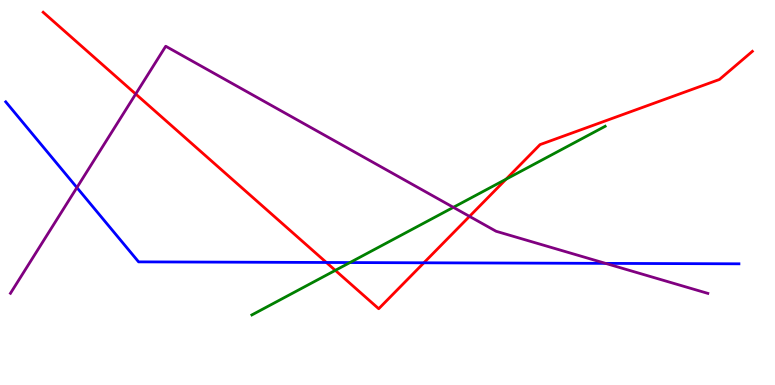[{'lines': ['blue', 'red'], 'intersections': [{'x': 4.21, 'y': 3.18}, {'x': 5.47, 'y': 3.17}]}, {'lines': ['green', 'red'], 'intersections': [{'x': 4.33, 'y': 2.98}, {'x': 6.53, 'y': 5.35}]}, {'lines': ['purple', 'red'], 'intersections': [{'x': 1.75, 'y': 7.56}, {'x': 6.06, 'y': 4.38}]}, {'lines': ['blue', 'green'], 'intersections': [{'x': 4.52, 'y': 3.18}]}, {'lines': ['blue', 'purple'], 'intersections': [{'x': 0.992, 'y': 5.13}, {'x': 7.81, 'y': 3.16}]}, {'lines': ['green', 'purple'], 'intersections': [{'x': 5.85, 'y': 4.61}]}]